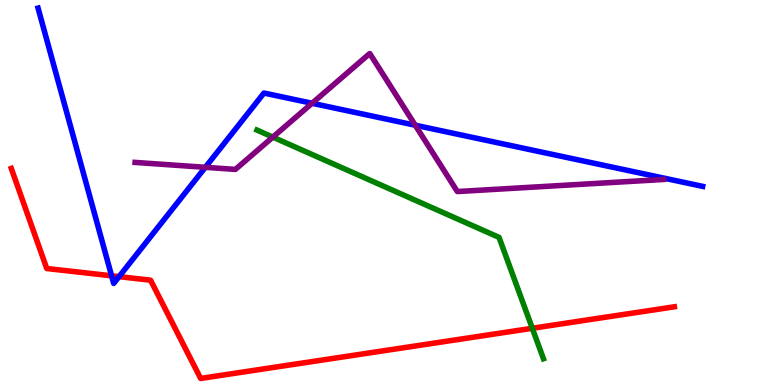[{'lines': ['blue', 'red'], 'intersections': [{'x': 1.44, 'y': 2.84}, {'x': 1.54, 'y': 2.81}]}, {'lines': ['green', 'red'], 'intersections': [{'x': 6.87, 'y': 1.47}]}, {'lines': ['purple', 'red'], 'intersections': []}, {'lines': ['blue', 'green'], 'intersections': []}, {'lines': ['blue', 'purple'], 'intersections': [{'x': 2.65, 'y': 5.65}, {'x': 4.03, 'y': 7.32}, {'x': 5.36, 'y': 6.75}]}, {'lines': ['green', 'purple'], 'intersections': [{'x': 3.52, 'y': 6.44}]}]